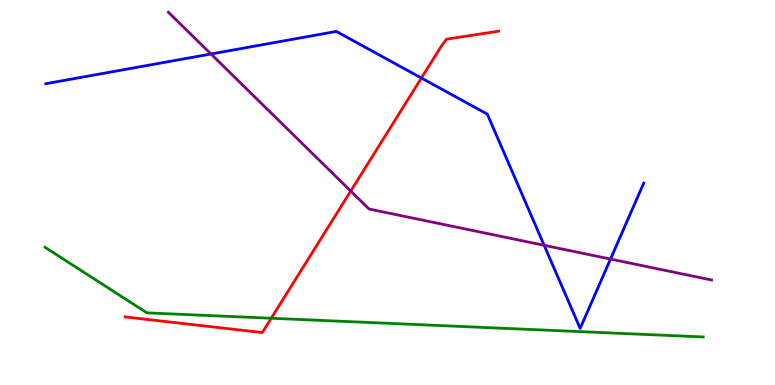[{'lines': ['blue', 'red'], 'intersections': [{'x': 5.44, 'y': 7.97}]}, {'lines': ['green', 'red'], 'intersections': [{'x': 3.5, 'y': 1.73}]}, {'lines': ['purple', 'red'], 'intersections': [{'x': 4.53, 'y': 5.04}]}, {'lines': ['blue', 'green'], 'intersections': []}, {'lines': ['blue', 'purple'], 'intersections': [{'x': 2.72, 'y': 8.6}, {'x': 7.02, 'y': 3.63}, {'x': 7.88, 'y': 3.27}]}, {'lines': ['green', 'purple'], 'intersections': []}]